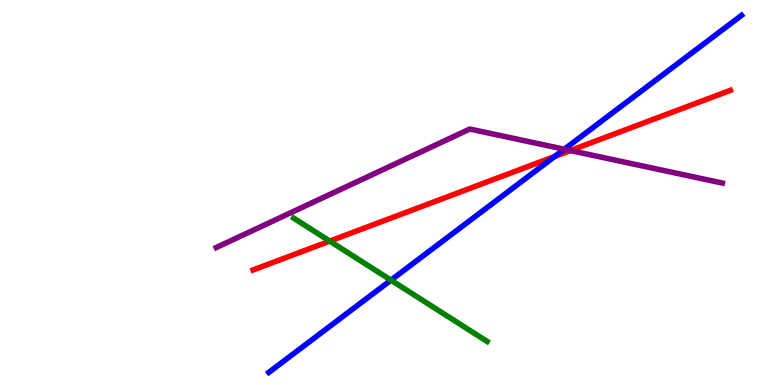[{'lines': ['blue', 'red'], 'intersections': [{'x': 7.16, 'y': 5.94}]}, {'lines': ['green', 'red'], 'intersections': [{'x': 4.25, 'y': 3.74}]}, {'lines': ['purple', 'red'], 'intersections': [{'x': 7.36, 'y': 6.09}]}, {'lines': ['blue', 'green'], 'intersections': [{'x': 5.04, 'y': 2.72}]}, {'lines': ['blue', 'purple'], 'intersections': [{'x': 7.28, 'y': 6.12}]}, {'lines': ['green', 'purple'], 'intersections': []}]